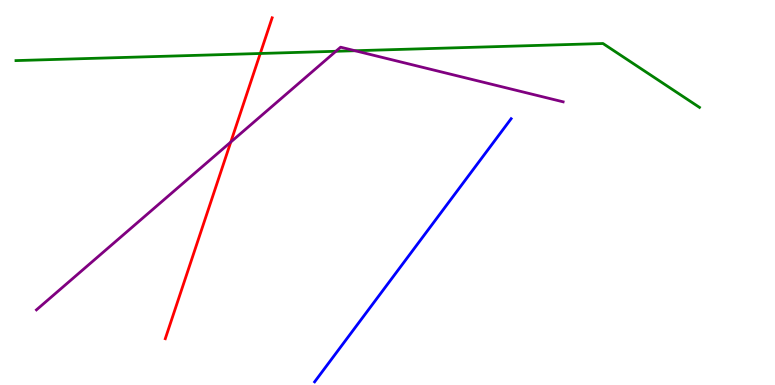[{'lines': ['blue', 'red'], 'intersections': []}, {'lines': ['green', 'red'], 'intersections': [{'x': 3.36, 'y': 8.61}]}, {'lines': ['purple', 'red'], 'intersections': [{'x': 2.98, 'y': 6.31}]}, {'lines': ['blue', 'green'], 'intersections': []}, {'lines': ['blue', 'purple'], 'intersections': []}, {'lines': ['green', 'purple'], 'intersections': [{'x': 4.33, 'y': 8.67}, {'x': 4.58, 'y': 8.68}]}]